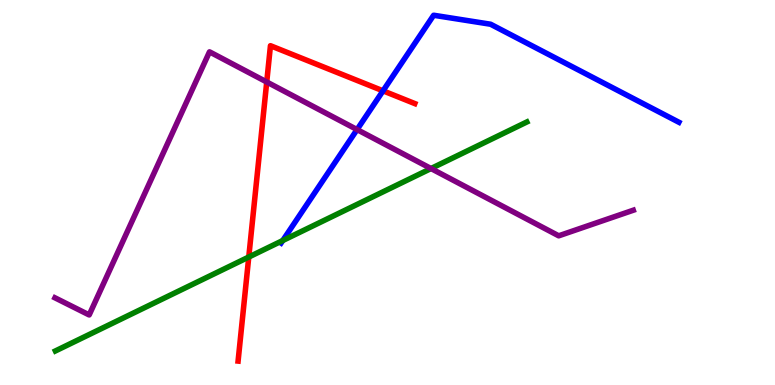[{'lines': ['blue', 'red'], 'intersections': [{'x': 4.94, 'y': 7.64}]}, {'lines': ['green', 'red'], 'intersections': [{'x': 3.21, 'y': 3.32}]}, {'lines': ['purple', 'red'], 'intersections': [{'x': 3.44, 'y': 7.87}]}, {'lines': ['blue', 'green'], 'intersections': [{'x': 3.65, 'y': 3.75}]}, {'lines': ['blue', 'purple'], 'intersections': [{'x': 4.61, 'y': 6.63}]}, {'lines': ['green', 'purple'], 'intersections': [{'x': 5.56, 'y': 5.62}]}]